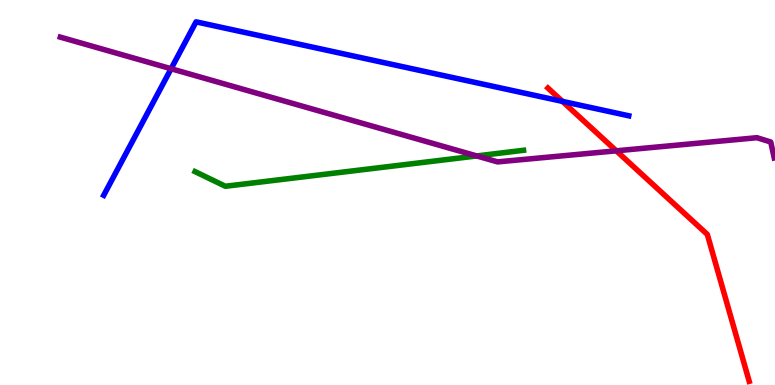[{'lines': ['blue', 'red'], 'intersections': [{'x': 7.26, 'y': 7.37}]}, {'lines': ['green', 'red'], 'intersections': []}, {'lines': ['purple', 'red'], 'intersections': [{'x': 7.95, 'y': 6.08}]}, {'lines': ['blue', 'green'], 'intersections': []}, {'lines': ['blue', 'purple'], 'intersections': [{'x': 2.21, 'y': 8.21}]}, {'lines': ['green', 'purple'], 'intersections': [{'x': 6.15, 'y': 5.95}]}]